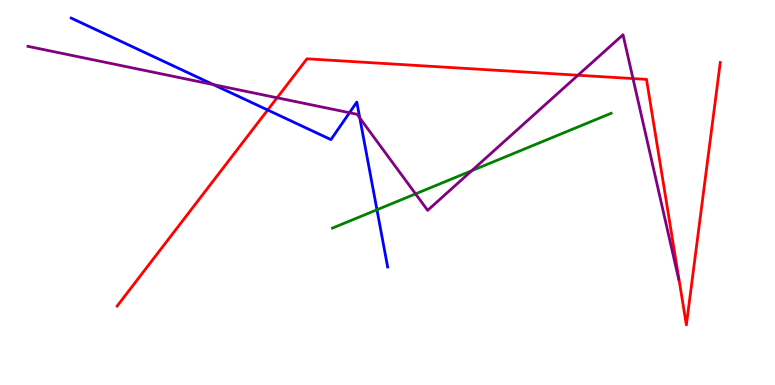[{'lines': ['blue', 'red'], 'intersections': [{'x': 3.45, 'y': 7.14}]}, {'lines': ['green', 'red'], 'intersections': []}, {'lines': ['purple', 'red'], 'intersections': [{'x': 3.58, 'y': 7.46}, {'x': 7.46, 'y': 8.05}, {'x': 8.17, 'y': 7.96}]}, {'lines': ['blue', 'green'], 'intersections': [{'x': 4.86, 'y': 4.55}]}, {'lines': ['blue', 'purple'], 'intersections': [{'x': 2.75, 'y': 7.8}, {'x': 4.51, 'y': 7.07}, {'x': 4.64, 'y': 6.94}]}, {'lines': ['green', 'purple'], 'intersections': [{'x': 5.36, 'y': 4.96}, {'x': 6.09, 'y': 5.57}]}]